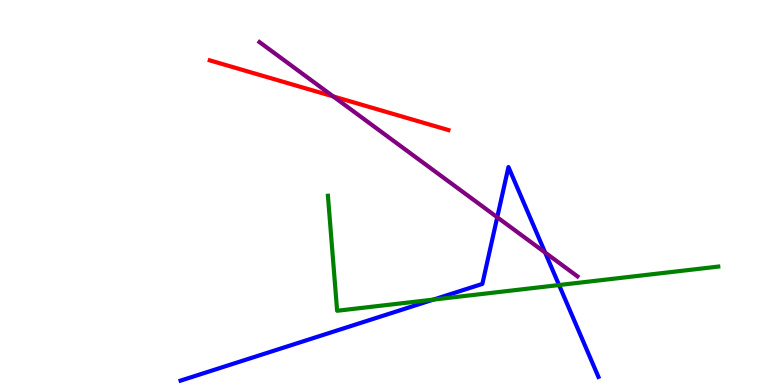[{'lines': ['blue', 'red'], 'intersections': []}, {'lines': ['green', 'red'], 'intersections': []}, {'lines': ['purple', 'red'], 'intersections': [{'x': 4.3, 'y': 7.5}]}, {'lines': ['blue', 'green'], 'intersections': [{'x': 5.59, 'y': 2.22}, {'x': 7.21, 'y': 2.6}]}, {'lines': ['blue', 'purple'], 'intersections': [{'x': 6.42, 'y': 4.36}, {'x': 7.03, 'y': 3.44}]}, {'lines': ['green', 'purple'], 'intersections': []}]